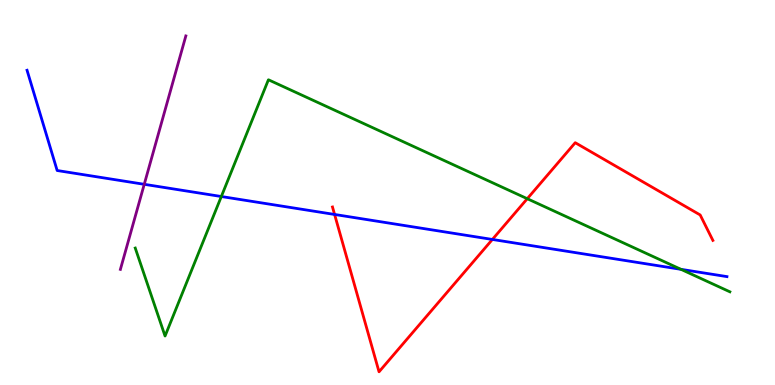[{'lines': ['blue', 'red'], 'intersections': [{'x': 4.32, 'y': 4.43}, {'x': 6.35, 'y': 3.78}]}, {'lines': ['green', 'red'], 'intersections': [{'x': 6.8, 'y': 4.84}]}, {'lines': ['purple', 'red'], 'intersections': []}, {'lines': ['blue', 'green'], 'intersections': [{'x': 2.86, 'y': 4.9}, {'x': 8.79, 'y': 3.0}]}, {'lines': ['blue', 'purple'], 'intersections': [{'x': 1.86, 'y': 5.21}]}, {'lines': ['green', 'purple'], 'intersections': []}]